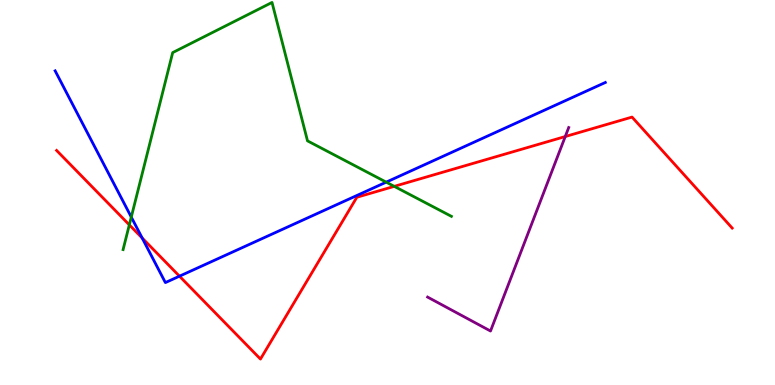[{'lines': ['blue', 'red'], 'intersections': [{'x': 1.83, 'y': 3.82}, {'x': 2.32, 'y': 2.83}]}, {'lines': ['green', 'red'], 'intersections': [{'x': 1.67, 'y': 4.16}, {'x': 5.09, 'y': 5.16}]}, {'lines': ['purple', 'red'], 'intersections': [{'x': 7.29, 'y': 6.45}]}, {'lines': ['blue', 'green'], 'intersections': [{'x': 1.69, 'y': 4.36}, {'x': 4.98, 'y': 5.27}]}, {'lines': ['blue', 'purple'], 'intersections': []}, {'lines': ['green', 'purple'], 'intersections': []}]